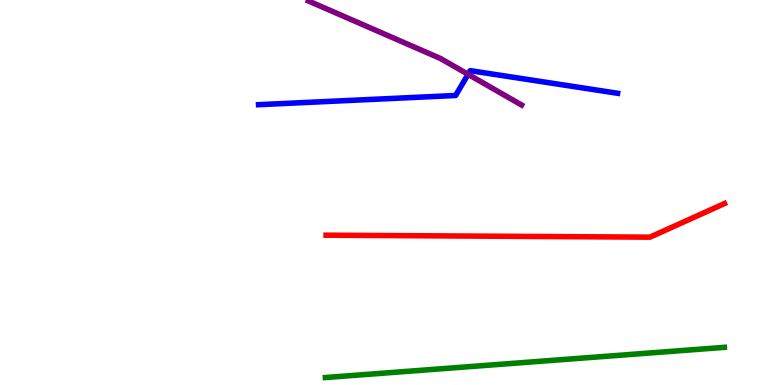[{'lines': ['blue', 'red'], 'intersections': []}, {'lines': ['green', 'red'], 'intersections': []}, {'lines': ['purple', 'red'], 'intersections': []}, {'lines': ['blue', 'green'], 'intersections': []}, {'lines': ['blue', 'purple'], 'intersections': [{'x': 6.04, 'y': 8.07}]}, {'lines': ['green', 'purple'], 'intersections': []}]